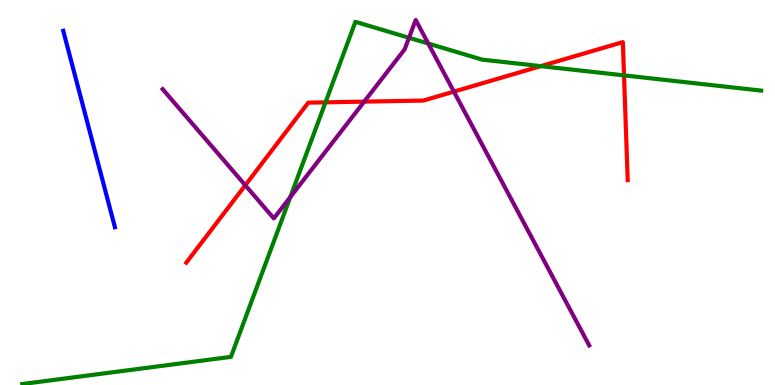[{'lines': ['blue', 'red'], 'intersections': []}, {'lines': ['green', 'red'], 'intersections': [{'x': 4.2, 'y': 7.34}, {'x': 6.98, 'y': 8.28}, {'x': 8.05, 'y': 8.04}]}, {'lines': ['purple', 'red'], 'intersections': [{'x': 3.17, 'y': 5.19}, {'x': 4.7, 'y': 7.36}, {'x': 5.86, 'y': 7.62}]}, {'lines': ['blue', 'green'], 'intersections': []}, {'lines': ['blue', 'purple'], 'intersections': []}, {'lines': ['green', 'purple'], 'intersections': [{'x': 3.75, 'y': 4.88}, {'x': 5.28, 'y': 9.02}, {'x': 5.53, 'y': 8.87}]}]